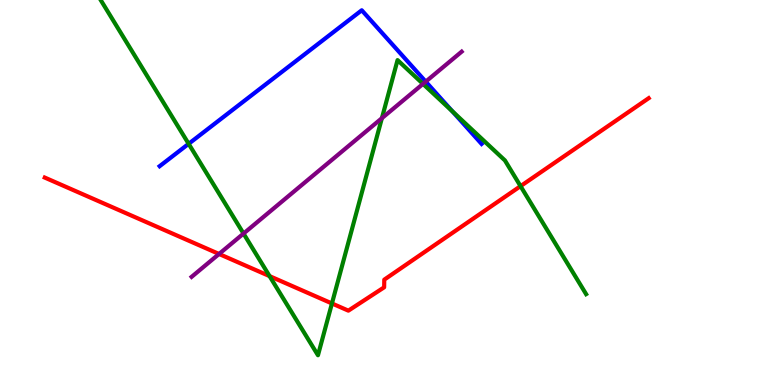[{'lines': ['blue', 'red'], 'intersections': []}, {'lines': ['green', 'red'], 'intersections': [{'x': 3.48, 'y': 2.83}, {'x': 4.28, 'y': 2.12}, {'x': 6.72, 'y': 5.17}]}, {'lines': ['purple', 'red'], 'intersections': [{'x': 2.83, 'y': 3.4}]}, {'lines': ['blue', 'green'], 'intersections': [{'x': 2.43, 'y': 6.26}, {'x': 5.84, 'y': 7.11}]}, {'lines': ['blue', 'purple'], 'intersections': [{'x': 5.49, 'y': 7.88}]}, {'lines': ['green', 'purple'], 'intersections': [{'x': 3.14, 'y': 3.93}, {'x': 4.93, 'y': 6.93}, {'x': 5.46, 'y': 7.82}]}]